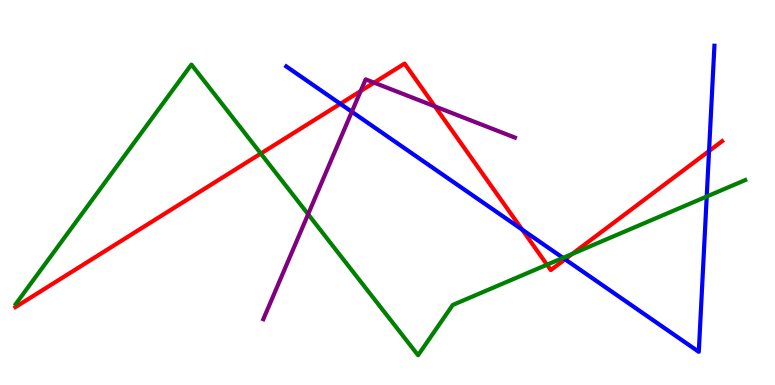[{'lines': ['blue', 'red'], 'intersections': [{'x': 4.39, 'y': 7.3}, {'x': 6.74, 'y': 4.04}, {'x': 7.29, 'y': 3.26}, {'x': 9.15, 'y': 6.08}]}, {'lines': ['green', 'red'], 'intersections': [{'x': 3.37, 'y': 6.01}, {'x': 7.06, 'y': 3.12}, {'x': 7.38, 'y': 3.4}]}, {'lines': ['purple', 'red'], 'intersections': [{'x': 4.65, 'y': 7.64}, {'x': 4.83, 'y': 7.85}, {'x': 5.61, 'y': 7.24}]}, {'lines': ['blue', 'green'], 'intersections': [{'x': 7.26, 'y': 3.3}, {'x': 9.12, 'y': 4.9}]}, {'lines': ['blue', 'purple'], 'intersections': [{'x': 4.54, 'y': 7.1}]}, {'lines': ['green', 'purple'], 'intersections': [{'x': 3.98, 'y': 4.44}]}]